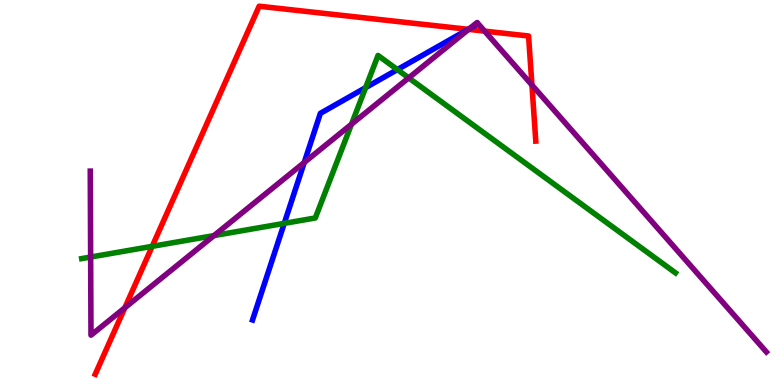[{'lines': ['blue', 'red'], 'intersections': [{'x': 6.04, 'y': 9.24}]}, {'lines': ['green', 'red'], 'intersections': [{'x': 1.96, 'y': 3.6}]}, {'lines': ['purple', 'red'], 'intersections': [{'x': 1.61, 'y': 2.01}, {'x': 6.05, 'y': 9.24}, {'x': 6.25, 'y': 9.19}, {'x': 6.86, 'y': 7.79}]}, {'lines': ['blue', 'green'], 'intersections': [{'x': 3.67, 'y': 4.2}, {'x': 4.72, 'y': 7.72}, {'x': 5.13, 'y': 8.19}]}, {'lines': ['blue', 'purple'], 'intersections': [{'x': 3.93, 'y': 5.78}, {'x': 6.06, 'y': 9.26}]}, {'lines': ['green', 'purple'], 'intersections': [{'x': 1.17, 'y': 3.32}, {'x': 2.76, 'y': 3.88}, {'x': 4.54, 'y': 6.77}, {'x': 5.27, 'y': 7.98}]}]